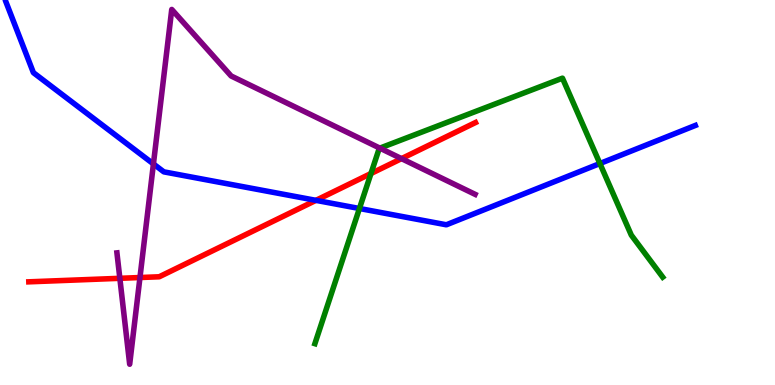[{'lines': ['blue', 'red'], 'intersections': [{'x': 4.08, 'y': 4.8}]}, {'lines': ['green', 'red'], 'intersections': [{'x': 4.79, 'y': 5.49}]}, {'lines': ['purple', 'red'], 'intersections': [{'x': 1.55, 'y': 2.77}, {'x': 1.81, 'y': 2.79}, {'x': 5.18, 'y': 5.88}]}, {'lines': ['blue', 'green'], 'intersections': [{'x': 4.64, 'y': 4.58}, {'x': 7.74, 'y': 5.75}]}, {'lines': ['blue', 'purple'], 'intersections': [{'x': 1.98, 'y': 5.74}]}, {'lines': ['green', 'purple'], 'intersections': [{'x': 4.9, 'y': 6.15}]}]